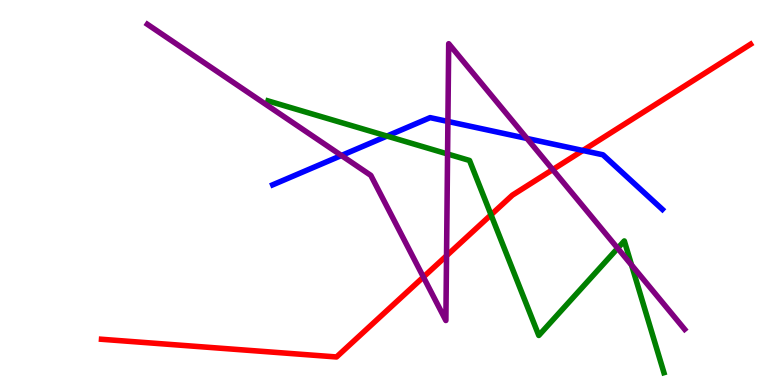[{'lines': ['blue', 'red'], 'intersections': [{'x': 7.52, 'y': 6.09}]}, {'lines': ['green', 'red'], 'intersections': [{'x': 6.34, 'y': 4.42}]}, {'lines': ['purple', 'red'], 'intersections': [{'x': 5.46, 'y': 2.8}, {'x': 5.76, 'y': 3.36}, {'x': 7.13, 'y': 5.59}]}, {'lines': ['blue', 'green'], 'intersections': [{'x': 4.99, 'y': 6.47}]}, {'lines': ['blue', 'purple'], 'intersections': [{'x': 4.41, 'y': 5.96}, {'x': 5.78, 'y': 6.85}, {'x': 6.8, 'y': 6.4}]}, {'lines': ['green', 'purple'], 'intersections': [{'x': 5.78, 'y': 6.0}, {'x': 7.97, 'y': 3.55}, {'x': 8.15, 'y': 3.12}]}]